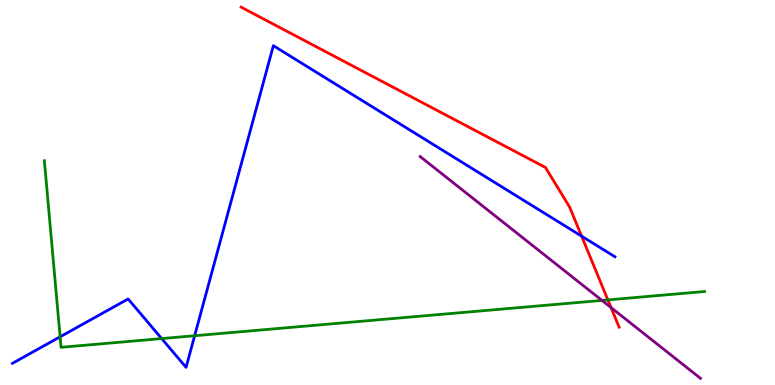[{'lines': ['blue', 'red'], 'intersections': [{'x': 7.5, 'y': 3.87}]}, {'lines': ['green', 'red'], 'intersections': [{'x': 7.84, 'y': 2.21}]}, {'lines': ['purple', 'red'], 'intersections': [{'x': 7.88, 'y': 2.01}]}, {'lines': ['blue', 'green'], 'intersections': [{'x': 0.776, 'y': 1.25}, {'x': 2.09, 'y': 1.21}, {'x': 2.51, 'y': 1.28}]}, {'lines': ['blue', 'purple'], 'intersections': []}, {'lines': ['green', 'purple'], 'intersections': [{'x': 7.77, 'y': 2.2}]}]